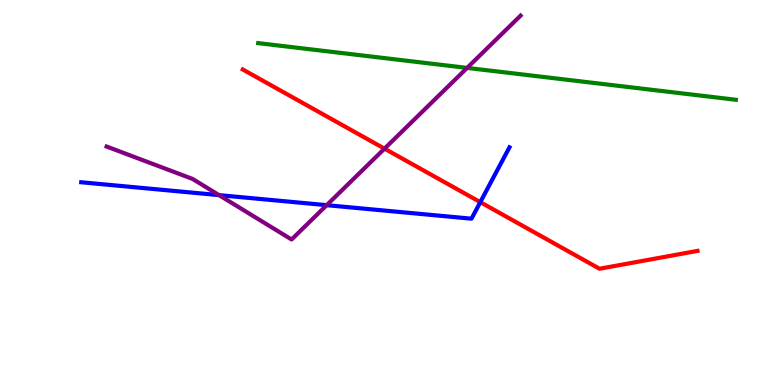[{'lines': ['blue', 'red'], 'intersections': [{'x': 6.2, 'y': 4.75}]}, {'lines': ['green', 'red'], 'intersections': []}, {'lines': ['purple', 'red'], 'intersections': [{'x': 4.96, 'y': 6.14}]}, {'lines': ['blue', 'green'], 'intersections': []}, {'lines': ['blue', 'purple'], 'intersections': [{'x': 2.83, 'y': 4.93}, {'x': 4.22, 'y': 4.67}]}, {'lines': ['green', 'purple'], 'intersections': [{'x': 6.03, 'y': 8.24}]}]